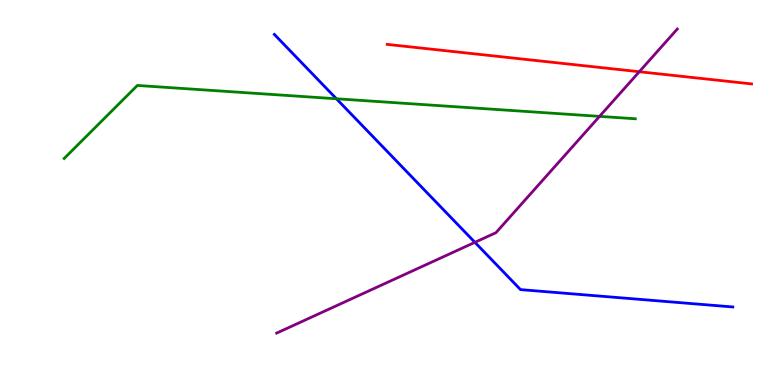[{'lines': ['blue', 'red'], 'intersections': []}, {'lines': ['green', 'red'], 'intersections': []}, {'lines': ['purple', 'red'], 'intersections': [{'x': 8.25, 'y': 8.14}]}, {'lines': ['blue', 'green'], 'intersections': [{'x': 4.34, 'y': 7.43}]}, {'lines': ['blue', 'purple'], 'intersections': [{'x': 6.13, 'y': 3.71}]}, {'lines': ['green', 'purple'], 'intersections': [{'x': 7.74, 'y': 6.98}]}]